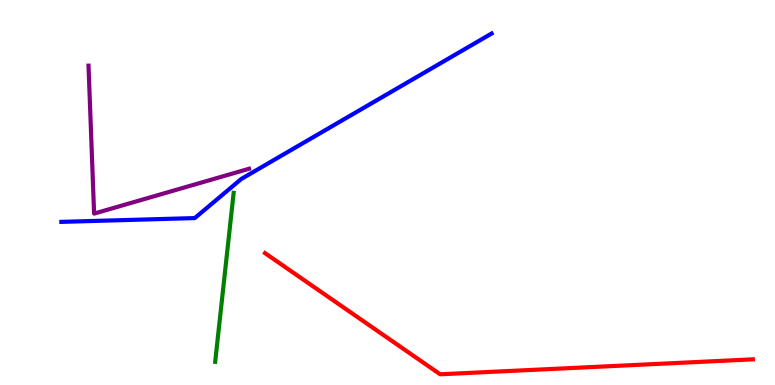[{'lines': ['blue', 'red'], 'intersections': []}, {'lines': ['green', 'red'], 'intersections': []}, {'lines': ['purple', 'red'], 'intersections': []}, {'lines': ['blue', 'green'], 'intersections': []}, {'lines': ['blue', 'purple'], 'intersections': []}, {'lines': ['green', 'purple'], 'intersections': []}]